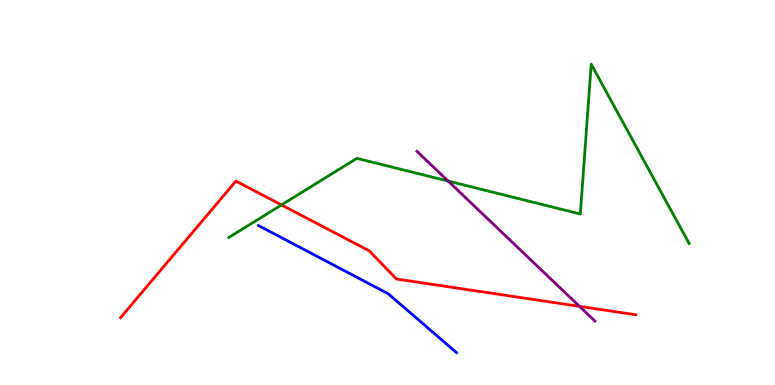[{'lines': ['blue', 'red'], 'intersections': []}, {'lines': ['green', 'red'], 'intersections': [{'x': 3.63, 'y': 4.68}]}, {'lines': ['purple', 'red'], 'intersections': [{'x': 7.48, 'y': 2.04}]}, {'lines': ['blue', 'green'], 'intersections': []}, {'lines': ['blue', 'purple'], 'intersections': []}, {'lines': ['green', 'purple'], 'intersections': [{'x': 5.78, 'y': 5.3}]}]